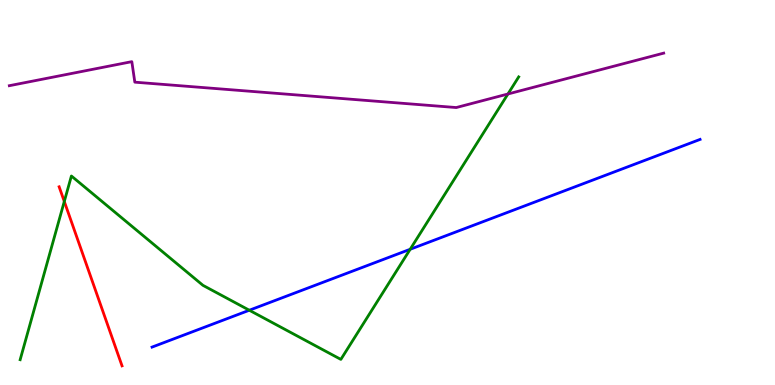[{'lines': ['blue', 'red'], 'intersections': []}, {'lines': ['green', 'red'], 'intersections': [{'x': 0.83, 'y': 4.77}]}, {'lines': ['purple', 'red'], 'intersections': []}, {'lines': ['blue', 'green'], 'intersections': [{'x': 3.22, 'y': 1.94}, {'x': 5.29, 'y': 3.53}]}, {'lines': ['blue', 'purple'], 'intersections': []}, {'lines': ['green', 'purple'], 'intersections': [{'x': 6.55, 'y': 7.56}]}]